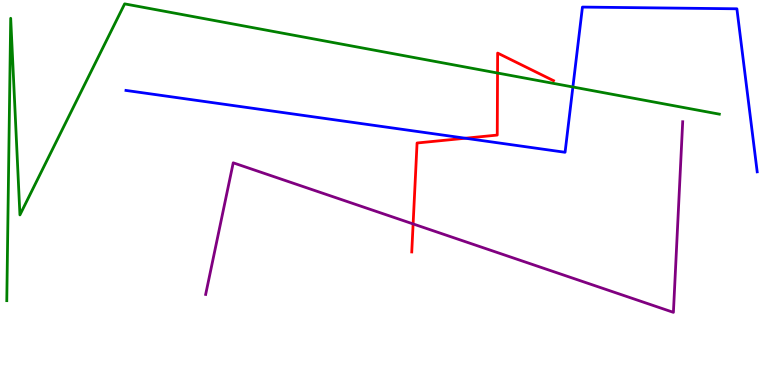[{'lines': ['blue', 'red'], 'intersections': [{'x': 6.0, 'y': 6.41}]}, {'lines': ['green', 'red'], 'intersections': [{'x': 6.42, 'y': 8.1}]}, {'lines': ['purple', 'red'], 'intersections': [{'x': 5.33, 'y': 4.18}]}, {'lines': ['blue', 'green'], 'intersections': [{'x': 7.39, 'y': 7.74}]}, {'lines': ['blue', 'purple'], 'intersections': []}, {'lines': ['green', 'purple'], 'intersections': []}]